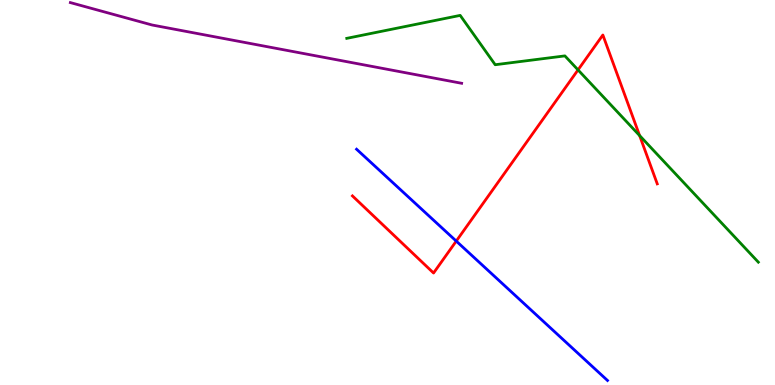[{'lines': ['blue', 'red'], 'intersections': [{'x': 5.89, 'y': 3.74}]}, {'lines': ['green', 'red'], 'intersections': [{'x': 7.46, 'y': 8.18}, {'x': 8.25, 'y': 6.48}]}, {'lines': ['purple', 'red'], 'intersections': []}, {'lines': ['blue', 'green'], 'intersections': []}, {'lines': ['blue', 'purple'], 'intersections': []}, {'lines': ['green', 'purple'], 'intersections': []}]